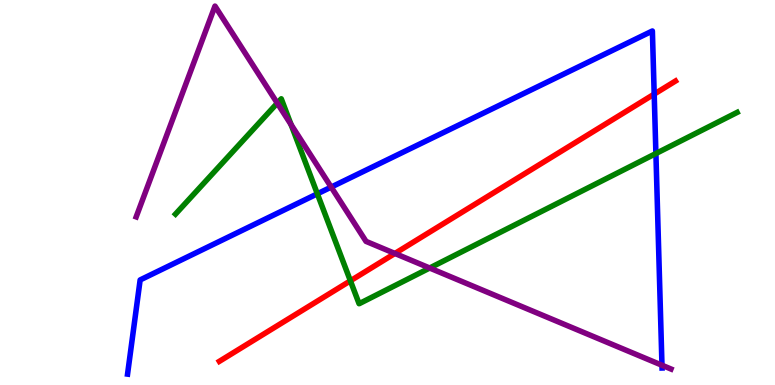[{'lines': ['blue', 'red'], 'intersections': [{'x': 8.44, 'y': 7.56}]}, {'lines': ['green', 'red'], 'intersections': [{'x': 4.52, 'y': 2.71}]}, {'lines': ['purple', 'red'], 'intersections': [{'x': 5.1, 'y': 3.42}]}, {'lines': ['blue', 'green'], 'intersections': [{'x': 4.09, 'y': 4.97}, {'x': 8.46, 'y': 6.01}]}, {'lines': ['blue', 'purple'], 'intersections': [{'x': 4.27, 'y': 5.14}, {'x': 8.54, 'y': 0.513}]}, {'lines': ['green', 'purple'], 'intersections': [{'x': 3.58, 'y': 7.32}, {'x': 3.76, 'y': 6.76}, {'x': 5.54, 'y': 3.04}]}]